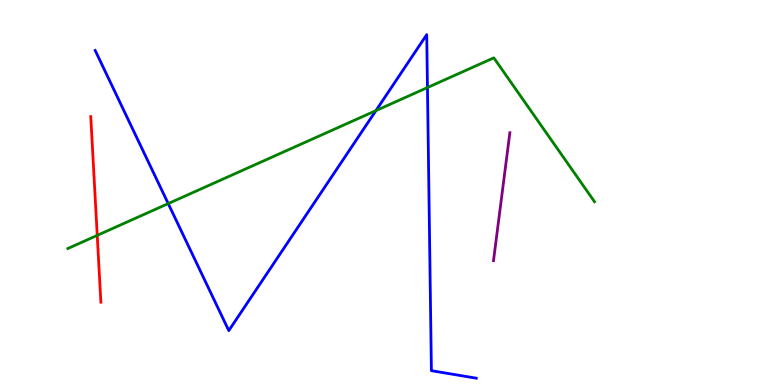[{'lines': ['blue', 'red'], 'intersections': []}, {'lines': ['green', 'red'], 'intersections': [{'x': 1.25, 'y': 3.89}]}, {'lines': ['purple', 'red'], 'intersections': []}, {'lines': ['blue', 'green'], 'intersections': [{'x': 2.17, 'y': 4.71}, {'x': 4.85, 'y': 7.13}, {'x': 5.52, 'y': 7.73}]}, {'lines': ['blue', 'purple'], 'intersections': []}, {'lines': ['green', 'purple'], 'intersections': []}]